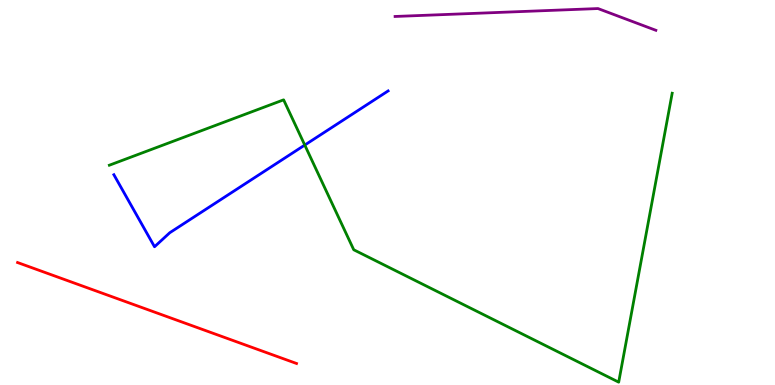[{'lines': ['blue', 'red'], 'intersections': []}, {'lines': ['green', 'red'], 'intersections': []}, {'lines': ['purple', 'red'], 'intersections': []}, {'lines': ['blue', 'green'], 'intersections': [{'x': 3.93, 'y': 6.23}]}, {'lines': ['blue', 'purple'], 'intersections': []}, {'lines': ['green', 'purple'], 'intersections': []}]